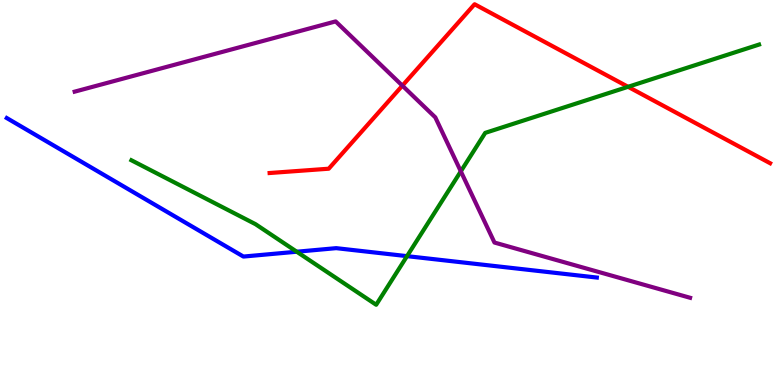[{'lines': ['blue', 'red'], 'intersections': []}, {'lines': ['green', 'red'], 'intersections': [{'x': 8.1, 'y': 7.75}]}, {'lines': ['purple', 'red'], 'intersections': [{'x': 5.19, 'y': 7.78}]}, {'lines': ['blue', 'green'], 'intersections': [{'x': 3.83, 'y': 3.46}, {'x': 5.25, 'y': 3.35}]}, {'lines': ['blue', 'purple'], 'intersections': []}, {'lines': ['green', 'purple'], 'intersections': [{'x': 5.95, 'y': 5.55}]}]